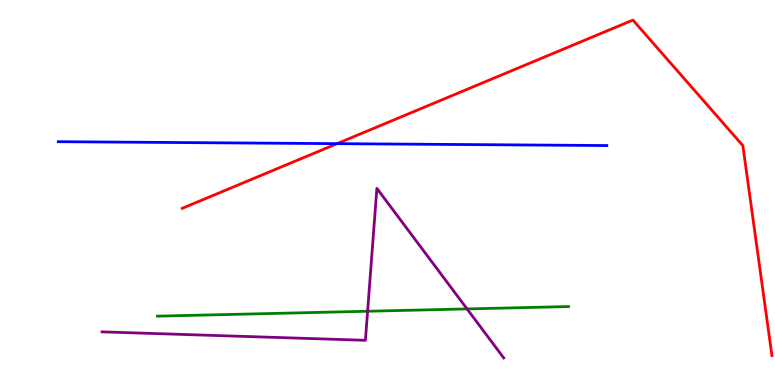[{'lines': ['blue', 'red'], 'intersections': [{'x': 4.35, 'y': 6.27}]}, {'lines': ['green', 'red'], 'intersections': []}, {'lines': ['purple', 'red'], 'intersections': []}, {'lines': ['blue', 'green'], 'intersections': []}, {'lines': ['blue', 'purple'], 'intersections': []}, {'lines': ['green', 'purple'], 'intersections': [{'x': 4.74, 'y': 1.92}, {'x': 6.03, 'y': 1.98}]}]